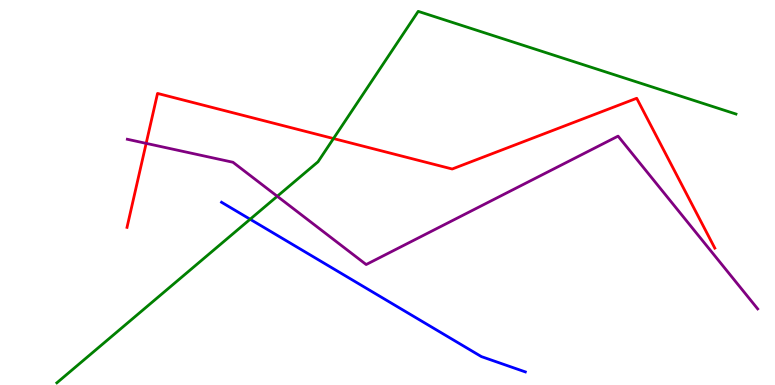[{'lines': ['blue', 'red'], 'intersections': []}, {'lines': ['green', 'red'], 'intersections': [{'x': 4.3, 'y': 6.4}]}, {'lines': ['purple', 'red'], 'intersections': [{'x': 1.89, 'y': 6.28}]}, {'lines': ['blue', 'green'], 'intersections': [{'x': 3.23, 'y': 4.31}]}, {'lines': ['blue', 'purple'], 'intersections': []}, {'lines': ['green', 'purple'], 'intersections': [{'x': 3.58, 'y': 4.9}]}]